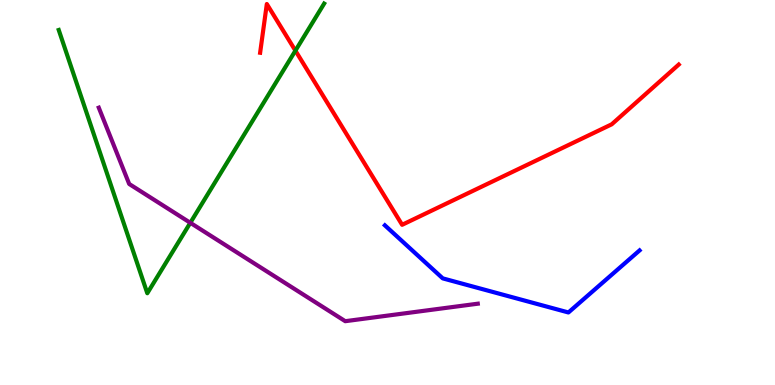[{'lines': ['blue', 'red'], 'intersections': []}, {'lines': ['green', 'red'], 'intersections': [{'x': 3.81, 'y': 8.68}]}, {'lines': ['purple', 'red'], 'intersections': []}, {'lines': ['blue', 'green'], 'intersections': []}, {'lines': ['blue', 'purple'], 'intersections': []}, {'lines': ['green', 'purple'], 'intersections': [{'x': 2.46, 'y': 4.21}]}]